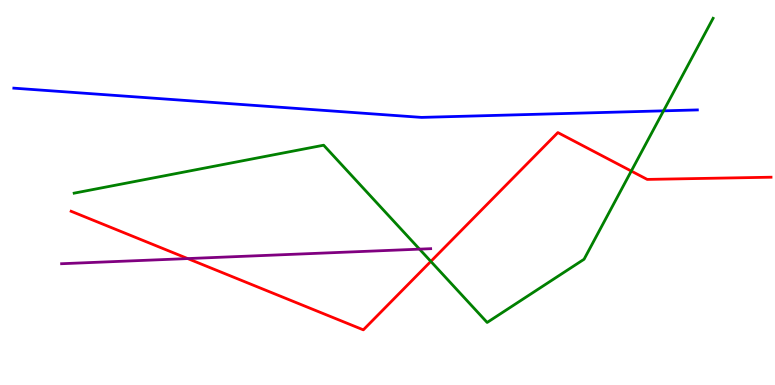[{'lines': ['blue', 'red'], 'intersections': []}, {'lines': ['green', 'red'], 'intersections': [{'x': 5.56, 'y': 3.21}, {'x': 8.15, 'y': 5.56}]}, {'lines': ['purple', 'red'], 'intersections': [{'x': 2.42, 'y': 3.28}]}, {'lines': ['blue', 'green'], 'intersections': [{'x': 8.56, 'y': 7.12}]}, {'lines': ['blue', 'purple'], 'intersections': []}, {'lines': ['green', 'purple'], 'intersections': [{'x': 5.41, 'y': 3.53}]}]